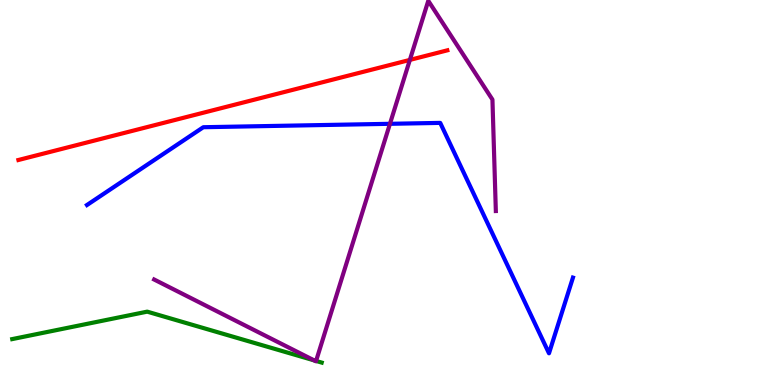[{'lines': ['blue', 'red'], 'intersections': []}, {'lines': ['green', 'red'], 'intersections': []}, {'lines': ['purple', 'red'], 'intersections': [{'x': 5.29, 'y': 8.44}]}, {'lines': ['blue', 'green'], 'intersections': []}, {'lines': ['blue', 'purple'], 'intersections': [{'x': 5.03, 'y': 6.78}]}, {'lines': ['green', 'purple'], 'intersections': [{'x': 4.05, 'y': 0.64}, {'x': 4.08, 'y': 0.625}]}]